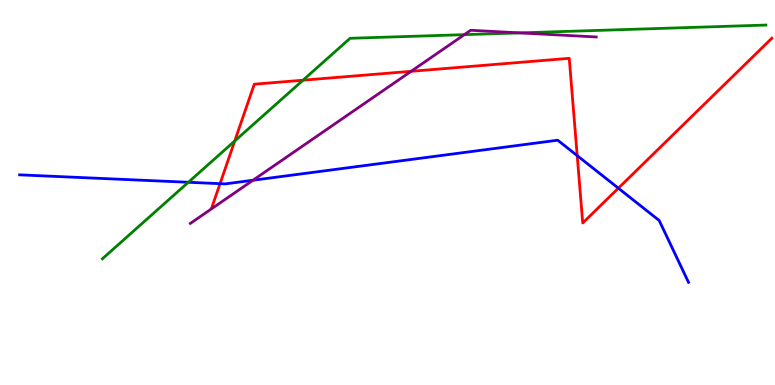[{'lines': ['blue', 'red'], 'intersections': [{'x': 2.84, 'y': 5.23}, {'x': 7.45, 'y': 5.96}, {'x': 7.98, 'y': 5.11}]}, {'lines': ['green', 'red'], 'intersections': [{'x': 3.03, 'y': 6.34}, {'x': 3.91, 'y': 7.92}]}, {'lines': ['purple', 'red'], 'intersections': [{'x': 5.3, 'y': 8.15}]}, {'lines': ['blue', 'green'], 'intersections': [{'x': 2.43, 'y': 5.27}]}, {'lines': ['blue', 'purple'], 'intersections': [{'x': 3.26, 'y': 5.32}]}, {'lines': ['green', 'purple'], 'intersections': [{'x': 5.99, 'y': 9.1}, {'x': 6.71, 'y': 9.15}]}]